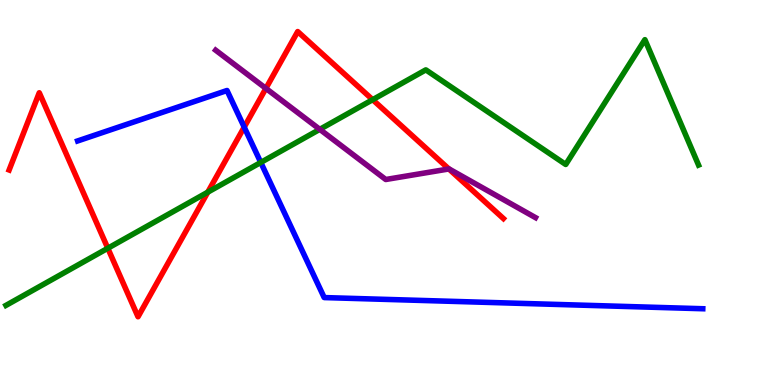[{'lines': ['blue', 'red'], 'intersections': [{'x': 3.15, 'y': 6.7}]}, {'lines': ['green', 'red'], 'intersections': [{'x': 1.39, 'y': 3.55}, {'x': 2.68, 'y': 5.01}, {'x': 4.81, 'y': 7.41}]}, {'lines': ['purple', 'red'], 'intersections': [{'x': 3.43, 'y': 7.7}, {'x': 5.79, 'y': 5.61}]}, {'lines': ['blue', 'green'], 'intersections': [{'x': 3.36, 'y': 5.78}]}, {'lines': ['blue', 'purple'], 'intersections': []}, {'lines': ['green', 'purple'], 'intersections': [{'x': 4.13, 'y': 6.64}]}]